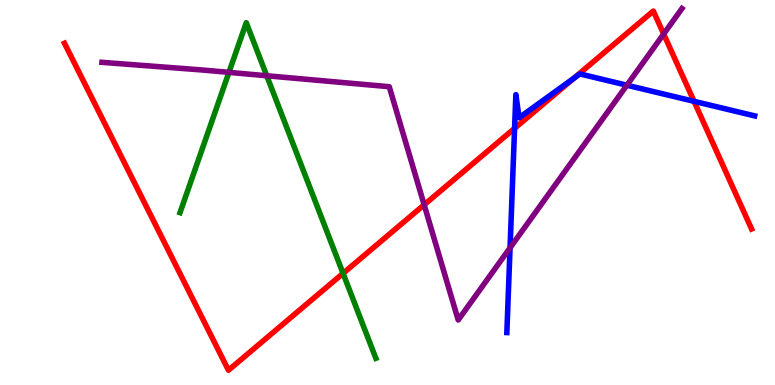[{'lines': ['blue', 'red'], 'intersections': [{'x': 6.64, 'y': 6.67}, {'x': 7.4, 'y': 7.97}, {'x': 8.96, 'y': 7.37}]}, {'lines': ['green', 'red'], 'intersections': [{'x': 4.43, 'y': 2.9}]}, {'lines': ['purple', 'red'], 'intersections': [{'x': 5.47, 'y': 4.68}, {'x': 8.56, 'y': 9.12}]}, {'lines': ['blue', 'green'], 'intersections': []}, {'lines': ['blue', 'purple'], 'intersections': [{'x': 6.58, 'y': 3.56}, {'x': 8.09, 'y': 7.79}]}, {'lines': ['green', 'purple'], 'intersections': [{'x': 2.95, 'y': 8.12}, {'x': 3.44, 'y': 8.03}]}]